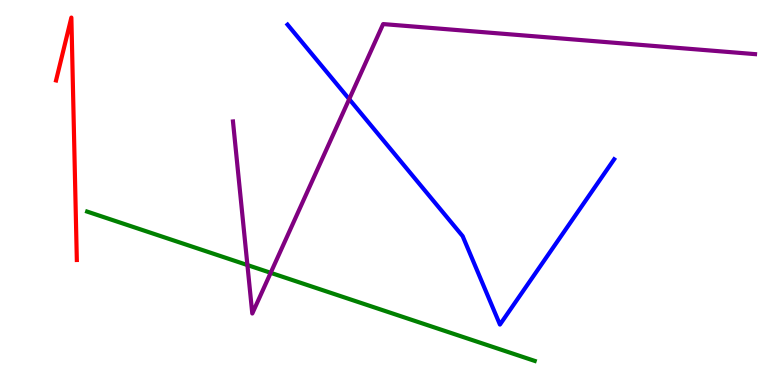[{'lines': ['blue', 'red'], 'intersections': []}, {'lines': ['green', 'red'], 'intersections': []}, {'lines': ['purple', 'red'], 'intersections': []}, {'lines': ['blue', 'green'], 'intersections': []}, {'lines': ['blue', 'purple'], 'intersections': [{'x': 4.51, 'y': 7.43}]}, {'lines': ['green', 'purple'], 'intersections': [{'x': 3.19, 'y': 3.12}, {'x': 3.49, 'y': 2.91}]}]